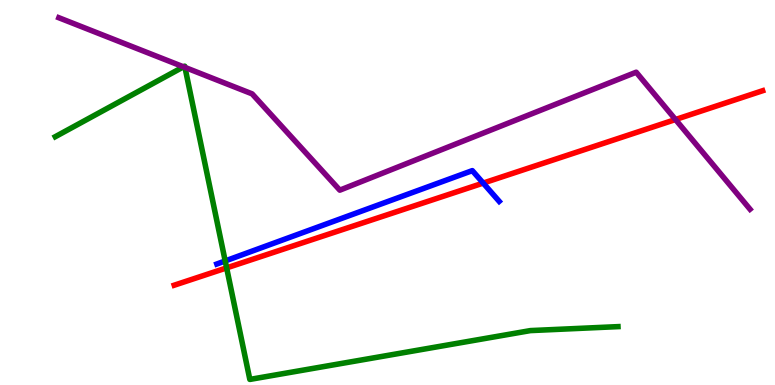[{'lines': ['blue', 'red'], 'intersections': [{'x': 6.23, 'y': 5.24}]}, {'lines': ['green', 'red'], 'intersections': [{'x': 2.92, 'y': 3.04}]}, {'lines': ['purple', 'red'], 'intersections': [{'x': 8.72, 'y': 6.9}]}, {'lines': ['blue', 'green'], 'intersections': [{'x': 2.91, 'y': 3.22}]}, {'lines': ['blue', 'purple'], 'intersections': []}, {'lines': ['green', 'purple'], 'intersections': [{'x': 2.37, 'y': 8.26}, {'x': 2.39, 'y': 8.25}]}]